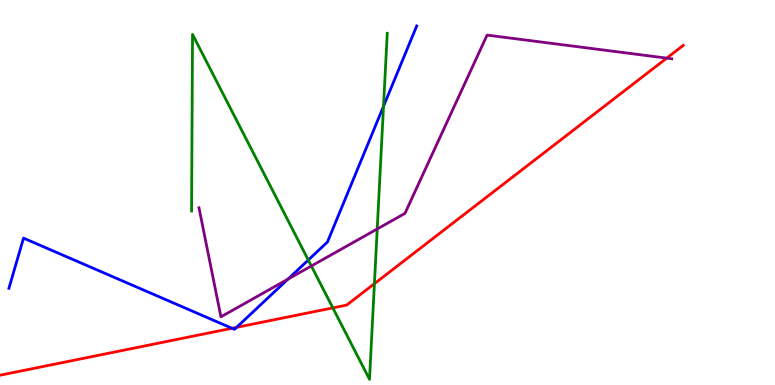[{'lines': ['blue', 'red'], 'intersections': [{'x': 2.99, 'y': 1.47}, {'x': 3.05, 'y': 1.5}]}, {'lines': ['green', 'red'], 'intersections': [{'x': 4.29, 'y': 2.0}, {'x': 4.83, 'y': 2.63}]}, {'lines': ['purple', 'red'], 'intersections': [{'x': 8.6, 'y': 8.49}]}, {'lines': ['blue', 'green'], 'intersections': [{'x': 3.98, 'y': 3.25}, {'x': 4.95, 'y': 7.24}]}, {'lines': ['blue', 'purple'], 'intersections': [{'x': 3.71, 'y': 2.75}]}, {'lines': ['green', 'purple'], 'intersections': [{'x': 4.02, 'y': 3.09}, {'x': 4.87, 'y': 4.05}]}]